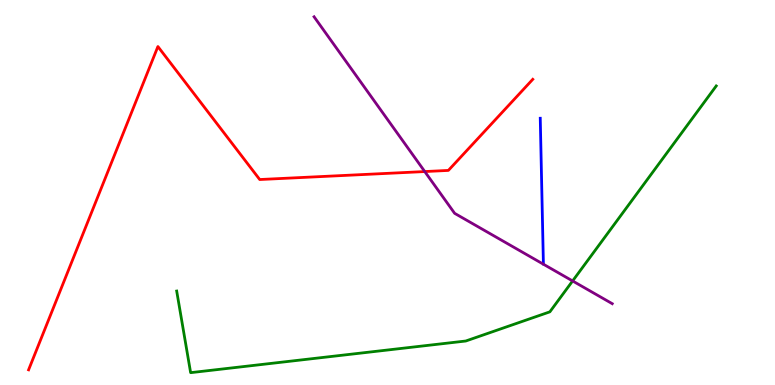[{'lines': ['blue', 'red'], 'intersections': []}, {'lines': ['green', 'red'], 'intersections': []}, {'lines': ['purple', 'red'], 'intersections': [{'x': 5.48, 'y': 5.54}]}, {'lines': ['blue', 'green'], 'intersections': []}, {'lines': ['blue', 'purple'], 'intersections': []}, {'lines': ['green', 'purple'], 'intersections': [{'x': 7.39, 'y': 2.7}]}]